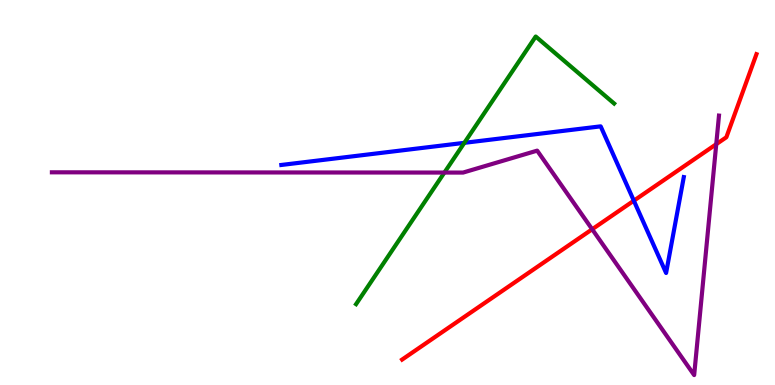[{'lines': ['blue', 'red'], 'intersections': [{'x': 8.18, 'y': 4.79}]}, {'lines': ['green', 'red'], 'intersections': []}, {'lines': ['purple', 'red'], 'intersections': [{'x': 7.64, 'y': 4.05}, {'x': 9.24, 'y': 6.25}]}, {'lines': ['blue', 'green'], 'intersections': [{'x': 5.99, 'y': 6.29}]}, {'lines': ['blue', 'purple'], 'intersections': []}, {'lines': ['green', 'purple'], 'intersections': [{'x': 5.73, 'y': 5.52}]}]